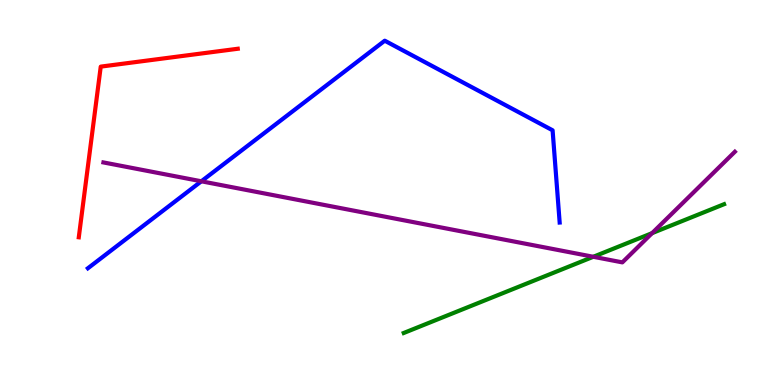[{'lines': ['blue', 'red'], 'intersections': []}, {'lines': ['green', 'red'], 'intersections': []}, {'lines': ['purple', 'red'], 'intersections': []}, {'lines': ['blue', 'green'], 'intersections': []}, {'lines': ['blue', 'purple'], 'intersections': [{'x': 2.6, 'y': 5.29}]}, {'lines': ['green', 'purple'], 'intersections': [{'x': 7.66, 'y': 3.33}, {'x': 8.41, 'y': 3.94}]}]